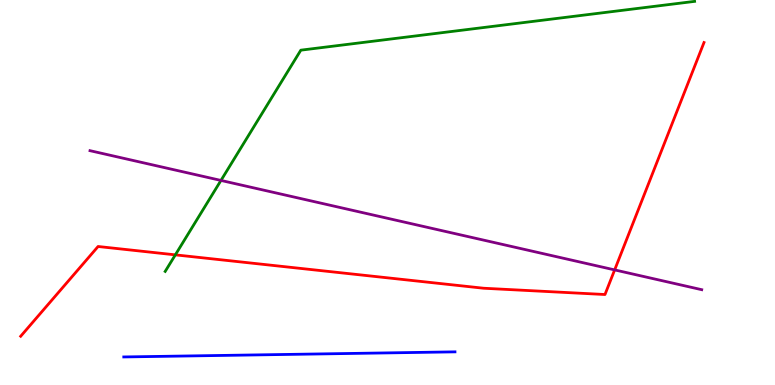[{'lines': ['blue', 'red'], 'intersections': []}, {'lines': ['green', 'red'], 'intersections': [{'x': 2.26, 'y': 3.38}]}, {'lines': ['purple', 'red'], 'intersections': [{'x': 7.93, 'y': 2.99}]}, {'lines': ['blue', 'green'], 'intersections': []}, {'lines': ['blue', 'purple'], 'intersections': []}, {'lines': ['green', 'purple'], 'intersections': [{'x': 2.85, 'y': 5.31}]}]